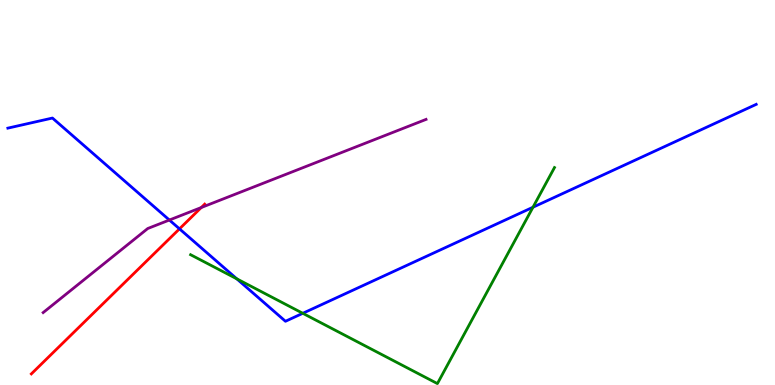[{'lines': ['blue', 'red'], 'intersections': [{'x': 2.32, 'y': 4.06}]}, {'lines': ['green', 'red'], 'intersections': []}, {'lines': ['purple', 'red'], 'intersections': [{'x': 2.6, 'y': 4.61}]}, {'lines': ['blue', 'green'], 'intersections': [{'x': 3.06, 'y': 2.76}, {'x': 3.91, 'y': 1.86}, {'x': 6.88, 'y': 4.62}]}, {'lines': ['blue', 'purple'], 'intersections': [{'x': 2.19, 'y': 4.28}]}, {'lines': ['green', 'purple'], 'intersections': []}]